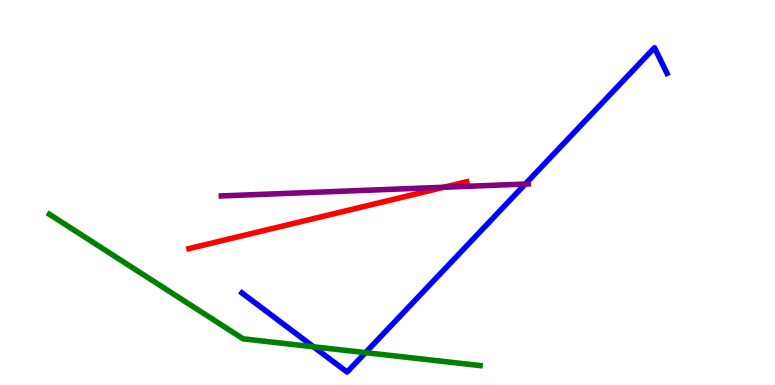[{'lines': ['blue', 'red'], 'intersections': []}, {'lines': ['green', 'red'], 'intersections': []}, {'lines': ['purple', 'red'], 'intersections': [{'x': 5.73, 'y': 5.14}]}, {'lines': ['blue', 'green'], 'intersections': [{'x': 4.05, 'y': 0.993}, {'x': 4.72, 'y': 0.841}]}, {'lines': ['blue', 'purple'], 'intersections': [{'x': 6.78, 'y': 5.22}]}, {'lines': ['green', 'purple'], 'intersections': []}]